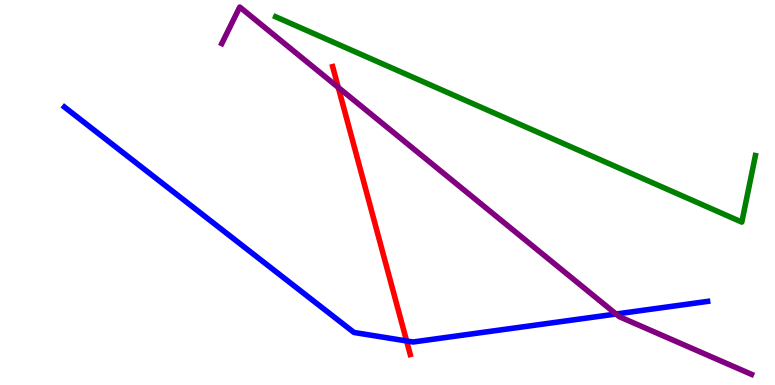[{'lines': ['blue', 'red'], 'intersections': [{'x': 5.25, 'y': 1.14}]}, {'lines': ['green', 'red'], 'intersections': []}, {'lines': ['purple', 'red'], 'intersections': [{'x': 4.36, 'y': 7.73}]}, {'lines': ['blue', 'green'], 'intersections': []}, {'lines': ['blue', 'purple'], 'intersections': [{'x': 7.95, 'y': 1.84}]}, {'lines': ['green', 'purple'], 'intersections': []}]